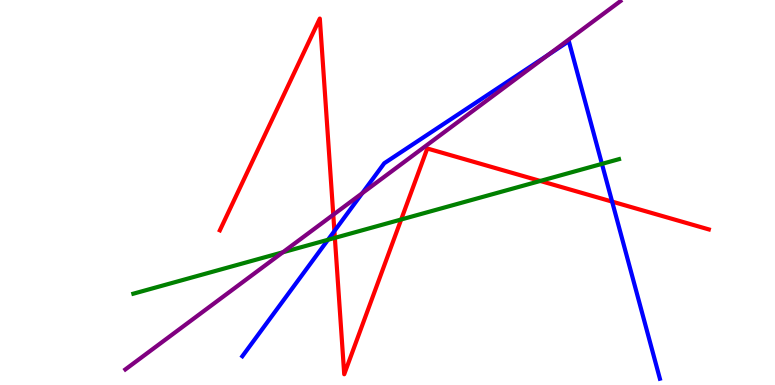[{'lines': ['blue', 'red'], 'intersections': [{'x': 4.31, 'y': 4.0}, {'x': 7.9, 'y': 4.76}]}, {'lines': ['green', 'red'], 'intersections': [{'x': 4.32, 'y': 3.82}, {'x': 5.18, 'y': 4.3}, {'x': 6.97, 'y': 5.3}]}, {'lines': ['purple', 'red'], 'intersections': [{'x': 4.3, 'y': 4.42}]}, {'lines': ['blue', 'green'], 'intersections': [{'x': 4.23, 'y': 3.77}, {'x': 7.77, 'y': 5.74}]}, {'lines': ['blue', 'purple'], 'intersections': [{'x': 4.67, 'y': 4.98}, {'x': 7.07, 'y': 8.58}]}, {'lines': ['green', 'purple'], 'intersections': [{'x': 3.65, 'y': 3.45}]}]